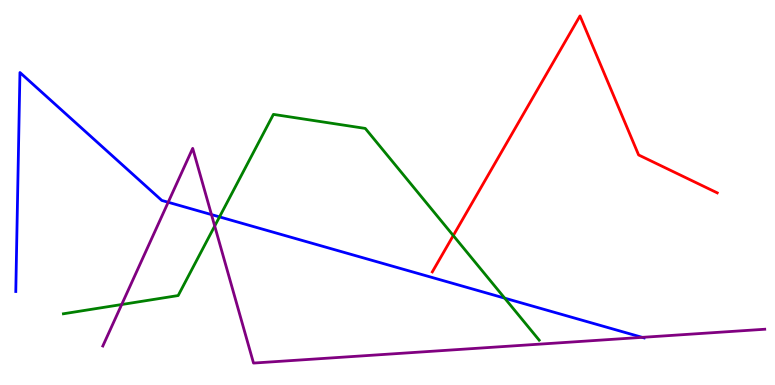[{'lines': ['blue', 'red'], 'intersections': []}, {'lines': ['green', 'red'], 'intersections': [{'x': 5.85, 'y': 3.88}]}, {'lines': ['purple', 'red'], 'intersections': []}, {'lines': ['blue', 'green'], 'intersections': [{'x': 2.83, 'y': 4.37}, {'x': 6.51, 'y': 2.26}]}, {'lines': ['blue', 'purple'], 'intersections': [{'x': 2.17, 'y': 4.75}, {'x': 2.73, 'y': 4.43}, {'x': 8.29, 'y': 1.24}]}, {'lines': ['green', 'purple'], 'intersections': [{'x': 1.57, 'y': 2.09}, {'x': 2.77, 'y': 4.13}]}]